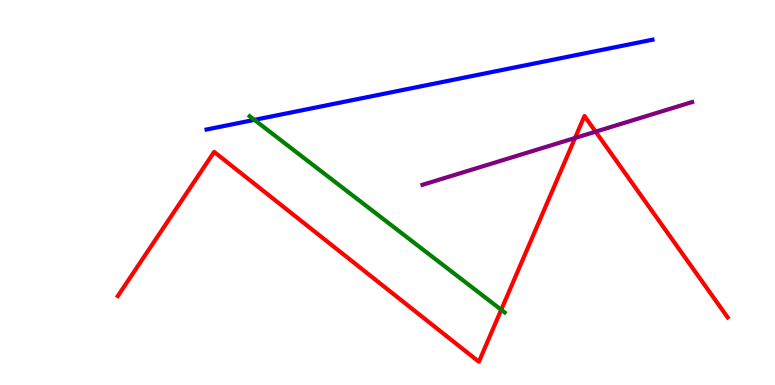[{'lines': ['blue', 'red'], 'intersections': []}, {'lines': ['green', 'red'], 'intersections': [{'x': 6.47, 'y': 1.95}]}, {'lines': ['purple', 'red'], 'intersections': [{'x': 7.42, 'y': 6.42}, {'x': 7.69, 'y': 6.58}]}, {'lines': ['blue', 'green'], 'intersections': [{'x': 3.28, 'y': 6.89}]}, {'lines': ['blue', 'purple'], 'intersections': []}, {'lines': ['green', 'purple'], 'intersections': []}]